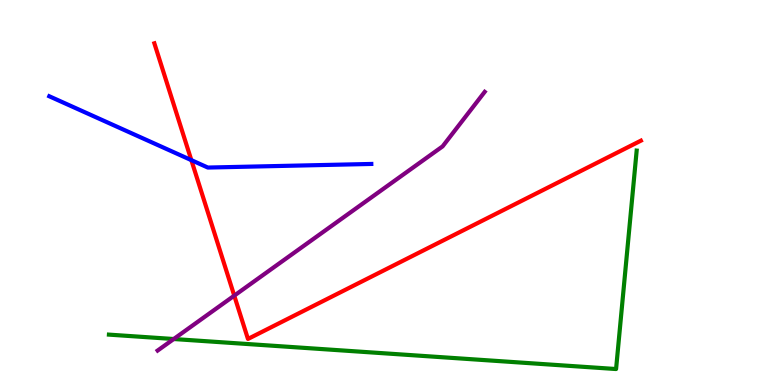[{'lines': ['blue', 'red'], 'intersections': [{'x': 2.47, 'y': 5.84}]}, {'lines': ['green', 'red'], 'intersections': []}, {'lines': ['purple', 'red'], 'intersections': [{'x': 3.02, 'y': 2.32}]}, {'lines': ['blue', 'green'], 'intersections': []}, {'lines': ['blue', 'purple'], 'intersections': []}, {'lines': ['green', 'purple'], 'intersections': [{'x': 2.24, 'y': 1.19}]}]